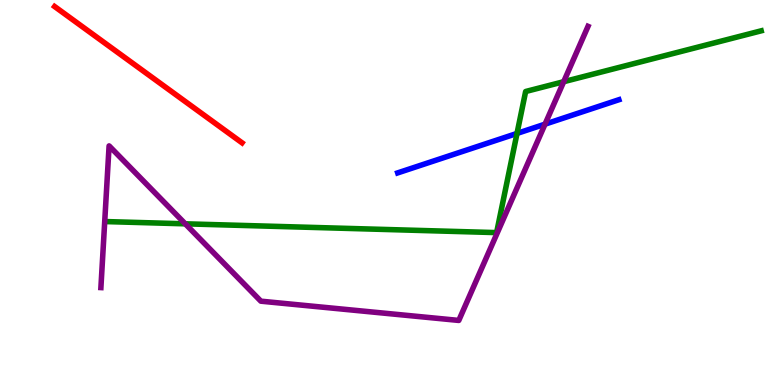[{'lines': ['blue', 'red'], 'intersections': []}, {'lines': ['green', 'red'], 'intersections': []}, {'lines': ['purple', 'red'], 'intersections': []}, {'lines': ['blue', 'green'], 'intersections': [{'x': 6.67, 'y': 6.53}]}, {'lines': ['blue', 'purple'], 'intersections': [{'x': 7.03, 'y': 6.78}]}, {'lines': ['green', 'purple'], 'intersections': [{'x': 2.39, 'y': 4.19}, {'x': 7.27, 'y': 7.88}]}]